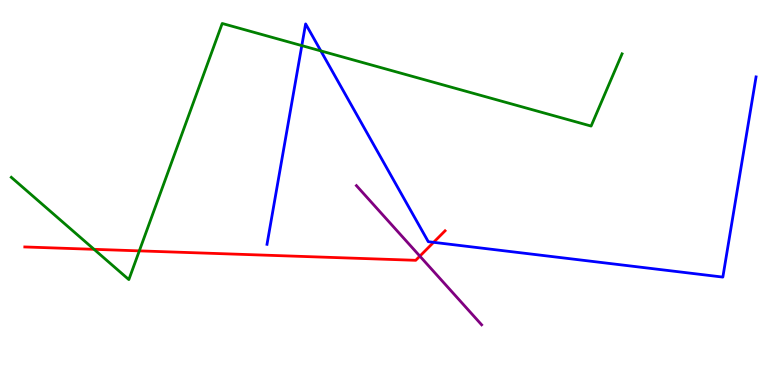[{'lines': ['blue', 'red'], 'intersections': [{'x': 5.59, 'y': 3.71}]}, {'lines': ['green', 'red'], 'intersections': [{'x': 1.21, 'y': 3.52}, {'x': 1.8, 'y': 3.48}]}, {'lines': ['purple', 'red'], 'intersections': [{'x': 5.42, 'y': 3.35}]}, {'lines': ['blue', 'green'], 'intersections': [{'x': 3.89, 'y': 8.82}, {'x': 4.14, 'y': 8.68}]}, {'lines': ['blue', 'purple'], 'intersections': []}, {'lines': ['green', 'purple'], 'intersections': []}]